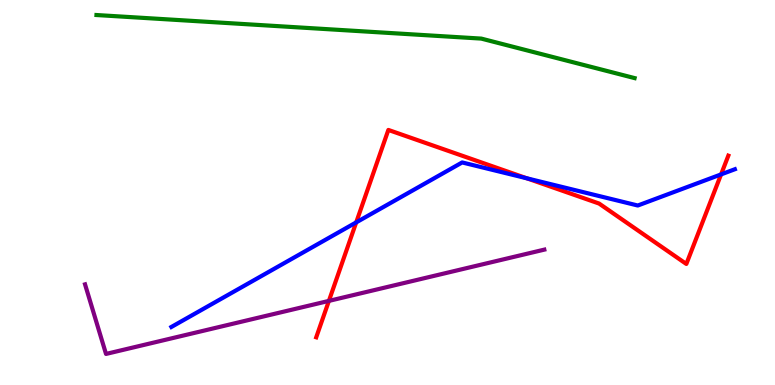[{'lines': ['blue', 'red'], 'intersections': [{'x': 4.6, 'y': 4.22}, {'x': 6.8, 'y': 5.37}, {'x': 9.3, 'y': 5.47}]}, {'lines': ['green', 'red'], 'intersections': []}, {'lines': ['purple', 'red'], 'intersections': [{'x': 4.24, 'y': 2.18}]}, {'lines': ['blue', 'green'], 'intersections': []}, {'lines': ['blue', 'purple'], 'intersections': []}, {'lines': ['green', 'purple'], 'intersections': []}]